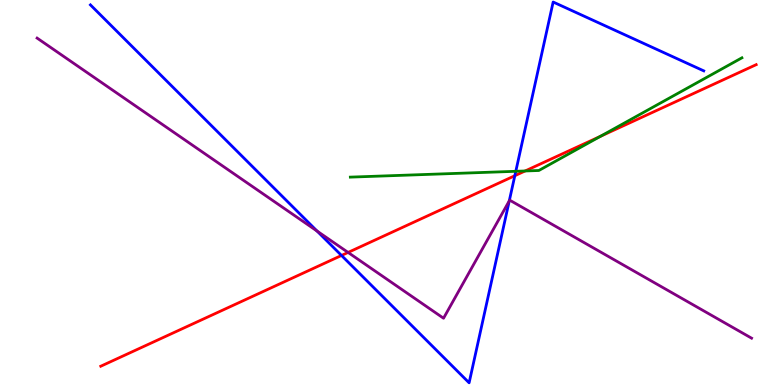[{'lines': ['blue', 'red'], 'intersections': [{'x': 4.41, 'y': 3.36}, {'x': 6.64, 'y': 5.44}]}, {'lines': ['green', 'red'], 'intersections': [{'x': 6.78, 'y': 5.56}, {'x': 7.75, 'y': 6.46}]}, {'lines': ['purple', 'red'], 'intersections': [{'x': 4.49, 'y': 3.44}]}, {'lines': ['blue', 'green'], 'intersections': [{'x': 6.66, 'y': 5.55}]}, {'lines': ['blue', 'purple'], 'intersections': [{'x': 4.09, 'y': 4.0}, {'x': 6.57, 'y': 4.78}]}, {'lines': ['green', 'purple'], 'intersections': []}]